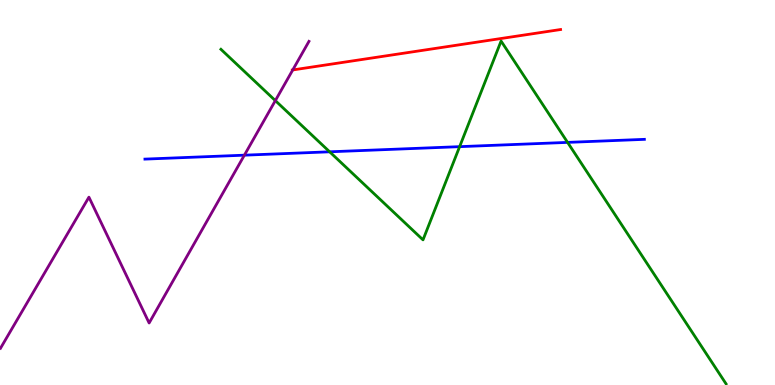[{'lines': ['blue', 'red'], 'intersections': []}, {'lines': ['green', 'red'], 'intersections': []}, {'lines': ['purple', 'red'], 'intersections': [{'x': 3.78, 'y': 8.18}]}, {'lines': ['blue', 'green'], 'intersections': [{'x': 4.25, 'y': 6.06}, {'x': 5.93, 'y': 6.19}, {'x': 7.32, 'y': 6.3}]}, {'lines': ['blue', 'purple'], 'intersections': [{'x': 3.15, 'y': 5.97}]}, {'lines': ['green', 'purple'], 'intersections': [{'x': 3.55, 'y': 7.39}]}]